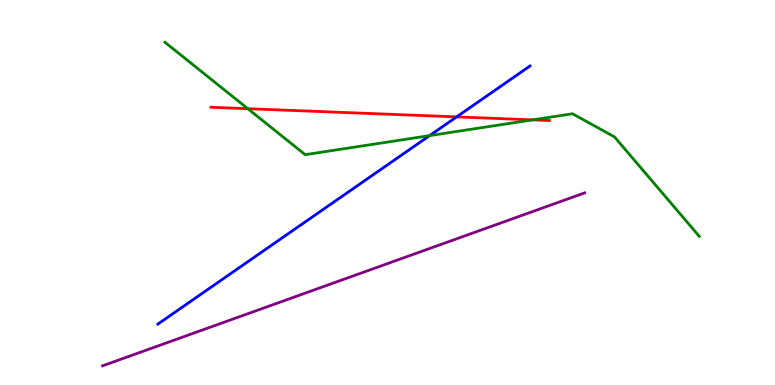[{'lines': ['blue', 'red'], 'intersections': [{'x': 5.89, 'y': 6.96}]}, {'lines': ['green', 'red'], 'intersections': [{'x': 3.2, 'y': 7.18}, {'x': 6.87, 'y': 6.89}]}, {'lines': ['purple', 'red'], 'intersections': []}, {'lines': ['blue', 'green'], 'intersections': [{'x': 5.54, 'y': 6.48}]}, {'lines': ['blue', 'purple'], 'intersections': []}, {'lines': ['green', 'purple'], 'intersections': []}]